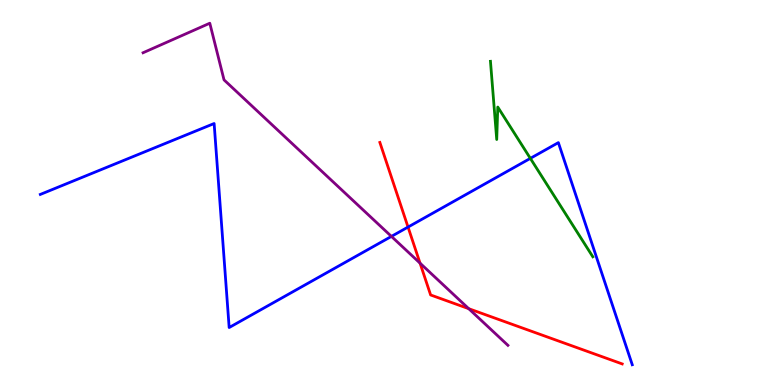[{'lines': ['blue', 'red'], 'intersections': [{'x': 5.26, 'y': 4.1}]}, {'lines': ['green', 'red'], 'intersections': []}, {'lines': ['purple', 'red'], 'intersections': [{'x': 5.42, 'y': 3.16}, {'x': 6.05, 'y': 1.98}]}, {'lines': ['blue', 'green'], 'intersections': [{'x': 6.84, 'y': 5.89}]}, {'lines': ['blue', 'purple'], 'intersections': [{'x': 5.05, 'y': 3.86}]}, {'lines': ['green', 'purple'], 'intersections': []}]